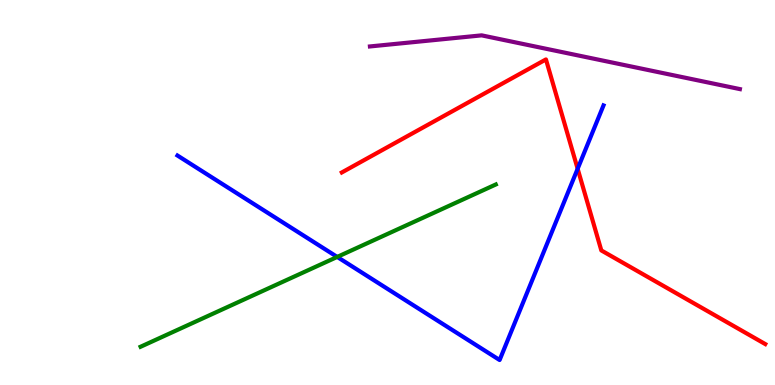[{'lines': ['blue', 'red'], 'intersections': [{'x': 7.45, 'y': 5.62}]}, {'lines': ['green', 'red'], 'intersections': []}, {'lines': ['purple', 'red'], 'intersections': []}, {'lines': ['blue', 'green'], 'intersections': [{'x': 4.35, 'y': 3.33}]}, {'lines': ['blue', 'purple'], 'intersections': []}, {'lines': ['green', 'purple'], 'intersections': []}]